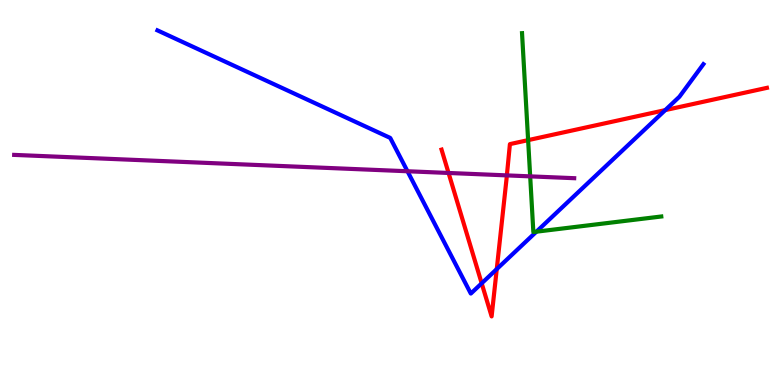[{'lines': ['blue', 'red'], 'intersections': [{'x': 6.22, 'y': 2.64}, {'x': 6.41, 'y': 3.01}, {'x': 8.58, 'y': 7.14}]}, {'lines': ['green', 'red'], 'intersections': [{'x': 6.81, 'y': 6.36}]}, {'lines': ['purple', 'red'], 'intersections': [{'x': 5.79, 'y': 5.51}, {'x': 6.54, 'y': 5.44}]}, {'lines': ['blue', 'green'], 'intersections': [{'x': 6.92, 'y': 3.98}]}, {'lines': ['blue', 'purple'], 'intersections': [{'x': 5.26, 'y': 5.55}]}, {'lines': ['green', 'purple'], 'intersections': [{'x': 6.84, 'y': 5.42}]}]